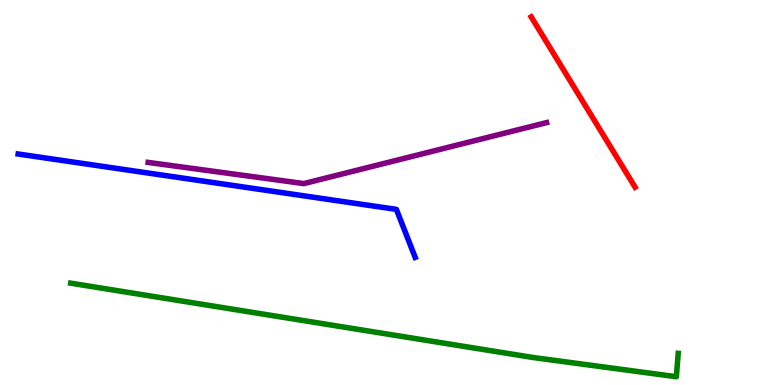[{'lines': ['blue', 'red'], 'intersections': []}, {'lines': ['green', 'red'], 'intersections': []}, {'lines': ['purple', 'red'], 'intersections': []}, {'lines': ['blue', 'green'], 'intersections': []}, {'lines': ['blue', 'purple'], 'intersections': []}, {'lines': ['green', 'purple'], 'intersections': []}]